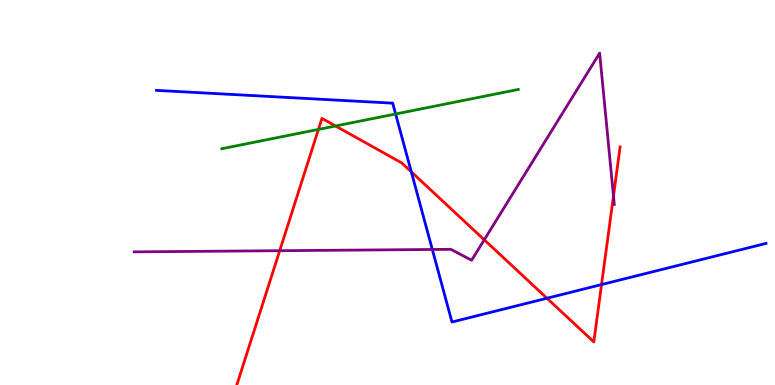[{'lines': ['blue', 'red'], 'intersections': [{'x': 5.31, 'y': 5.54}, {'x': 7.06, 'y': 2.25}, {'x': 7.76, 'y': 2.61}]}, {'lines': ['green', 'red'], 'intersections': [{'x': 4.11, 'y': 6.64}, {'x': 4.33, 'y': 6.73}]}, {'lines': ['purple', 'red'], 'intersections': [{'x': 3.61, 'y': 3.49}, {'x': 6.25, 'y': 3.77}, {'x': 7.92, 'y': 4.91}]}, {'lines': ['blue', 'green'], 'intersections': [{'x': 5.1, 'y': 7.04}]}, {'lines': ['blue', 'purple'], 'intersections': [{'x': 5.58, 'y': 3.52}]}, {'lines': ['green', 'purple'], 'intersections': []}]